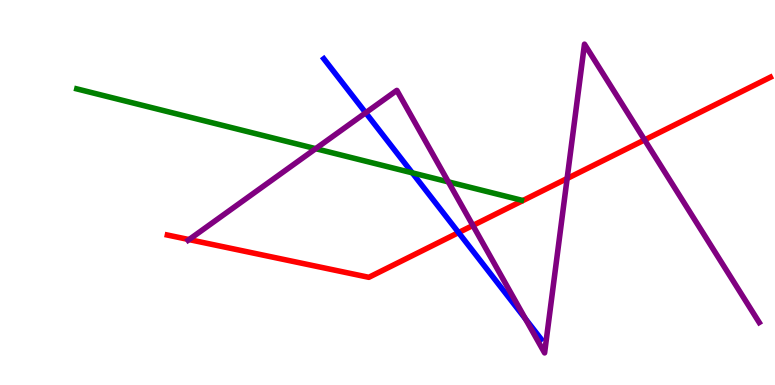[{'lines': ['blue', 'red'], 'intersections': [{'x': 5.92, 'y': 3.96}]}, {'lines': ['green', 'red'], 'intersections': []}, {'lines': ['purple', 'red'], 'intersections': [{'x': 2.44, 'y': 3.78}, {'x': 6.1, 'y': 4.14}, {'x': 7.32, 'y': 5.36}, {'x': 8.32, 'y': 6.37}]}, {'lines': ['blue', 'green'], 'intersections': [{'x': 5.32, 'y': 5.51}]}, {'lines': ['blue', 'purple'], 'intersections': [{'x': 4.72, 'y': 7.07}, {'x': 6.78, 'y': 1.72}]}, {'lines': ['green', 'purple'], 'intersections': [{'x': 4.07, 'y': 6.14}, {'x': 5.79, 'y': 5.28}]}]